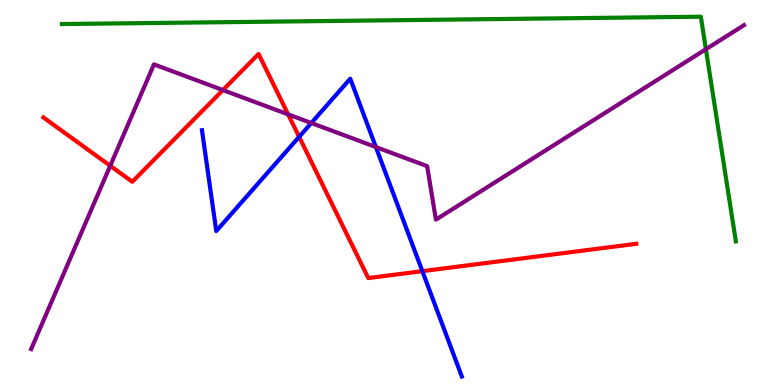[{'lines': ['blue', 'red'], 'intersections': [{'x': 3.86, 'y': 6.45}, {'x': 5.45, 'y': 2.96}]}, {'lines': ['green', 'red'], 'intersections': []}, {'lines': ['purple', 'red'], 'intersections': [{'x': 1.42, 'y': 5.69}, {'x': 2.88, 'y': 7.66}, {'x': 3.72, 'y': 7.03}]}, {'lines': ['blue', 'green'], 'intersections': []}, {'lines': ['blue', 'purple'], 'intersections': [{'x': 4.02, 'y': 6.8}, {'x': 4.85, 'y': 6.18}]}, {'lines': ['green', 'purple'], 'intersections': [{'x': 9.11, 'y': 8.72}]}]